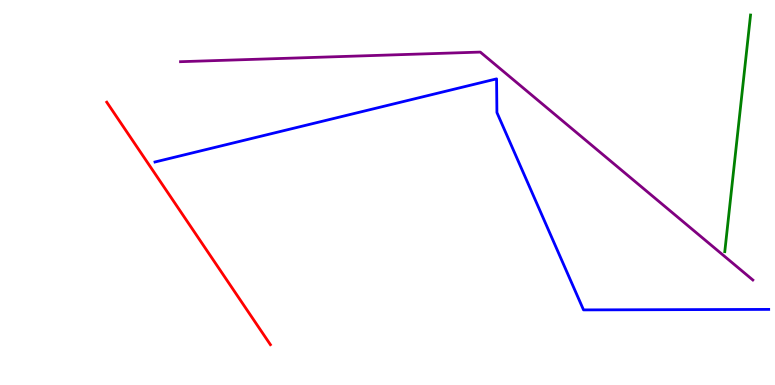[{'lines': ['blue', 'red'], 'intersections': []}, {'lines': ['green', 'red'], 'intersections': []}, {'lines': ['purple', 'red'], 'intersections': []}, {'lines': ['blue', 'green'], 'intersections': []}, {'lines': ['blue', 'purple'], 'intersections': []}, {'lines': ['green', 'purple'], 'intersections': []}]